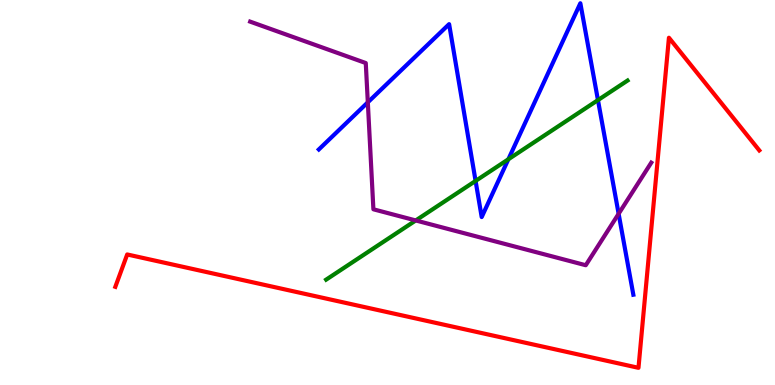[{'lines': ['blue', 'red'], 'intersections': []}, {'lines': ['green', 'red'], 'intersections': []}, {'lines': ['purple', 'red'], 'intersections': []}, {'lines': ['blue', 'green'], 'intersections': [{'x': 6.14, 'y': 5.3}, {'x': 6.56, 'y': 5.86}, {'x': 7.72, 'y': 7.4}]}, {'lines': ['blue', 'purple'], 'intersections': [{'x': 4.75, 'y': 7.34}, {'x': 7.98, 'y': 4.45}]}, {'lines': ['green', 'purple'], 'intersections': [{'x': 5.36, 'y': 4.27}]}]